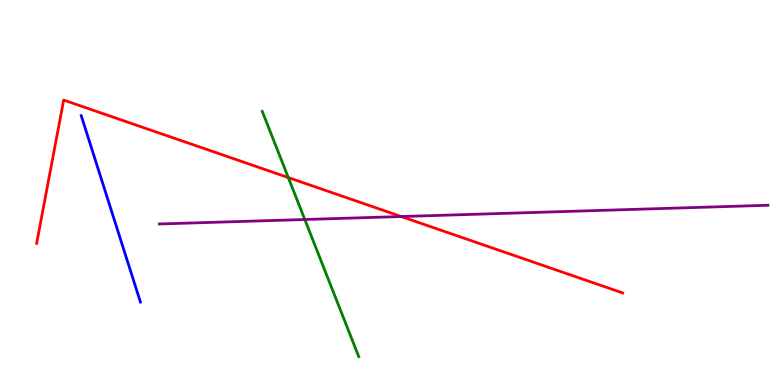[{'lines': ['blue', 'red'], 'intersections': []}, {'lines': ['green', 'red'], 'intersections': [{'x': 3.72, 'y': 5.39}]}, {'lines': ['purple', 'red'], 'intersections': [{'x': 5.18, 'y': 4.38}]}, {'lines': ['blue', 'green'], 'intersections': []}, {'lines': ['blue', 'purple'], 'intersections': []}, {'lines': ['green', 'purple'], 'intersections': [{'x': 3.93, 'y': 4.3}]}]